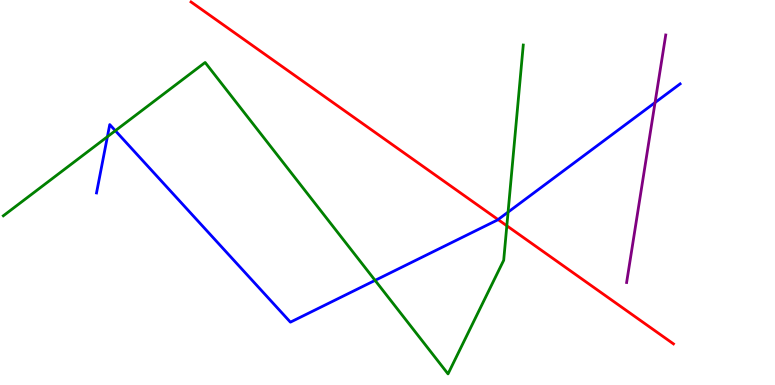[{'lines': ['blue', 'red'], 'intersections': [{'x': 6.43, 'y': 4.3}]}, {'lines': ['green', 'red'], 'intersections': [{'x': 6.54, 'y': 4.14}]}, {'lines': ['purple', 'red'], 'intersections': []}, {'lines': ['blue', 'green'], 'intersections': [{'x': 1.39, 'y': 6.45}, {'x': 1.49, 'y': 6.61}, {'x': 4.84, 'y': 2.72}, {'x': 6.56, 'y': 4.49}]}, {'lines': ['blue', 'purple'], 'intersections': [{'x': 8.45, 'y': 7.34}]}, {'lines': ['green', 'purple'], 'intersections': []}]